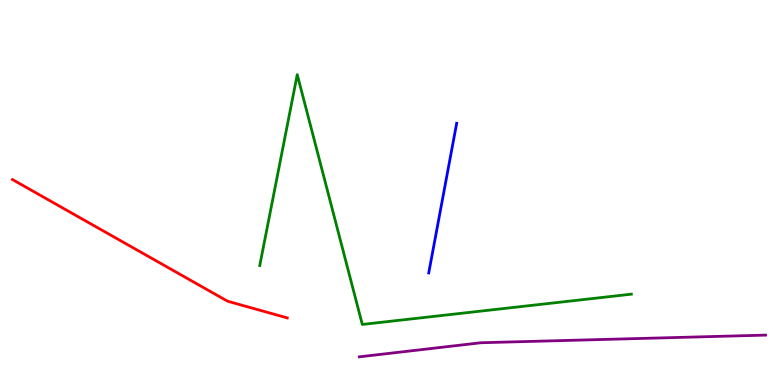[{'lines': ['blue', 'red'], 'intersections': []}, {'lines': ['green', 'red'], 'intersections': []}, {'lines': ['purple', 'red'], 'intersections': []}, {'lines': ['blue', 'green'], 'intersections': []}, {'lines': ['blue', 'purple'], 'intersections': []}, {'lines': ['green', 'purple'], 'intersections': []}]